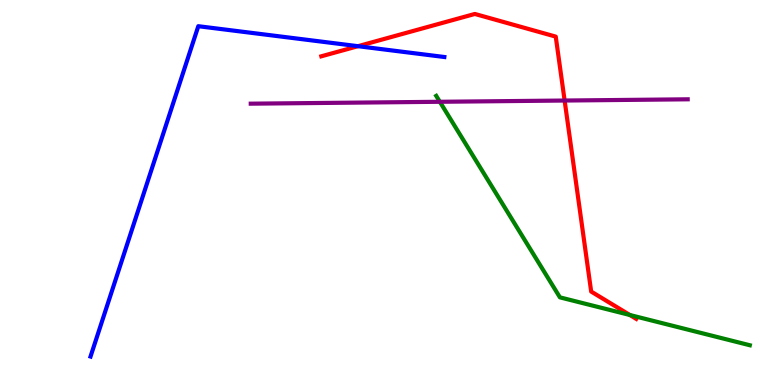[{'lines': ['blue', 'red'], 'intersections': [{'x': 4.62, 'y': 8.8}]}, {'lines': ['green', 'red'], 'intersections': [{'x': 8.13, 'y': 1.82}]}, {'lines': ['purple', 'red'], 'intersections': [{'x': 7.29, 'y': 7.39}]}, {'lines': ['blue', 'green'], 'intersections': []}, {'lines': ['blue', 'purple'], 'intersections': []}, {'lines': ['green', 'purple'], 'intersections': [{'x': 5.68, 'y': 7.36}]}]